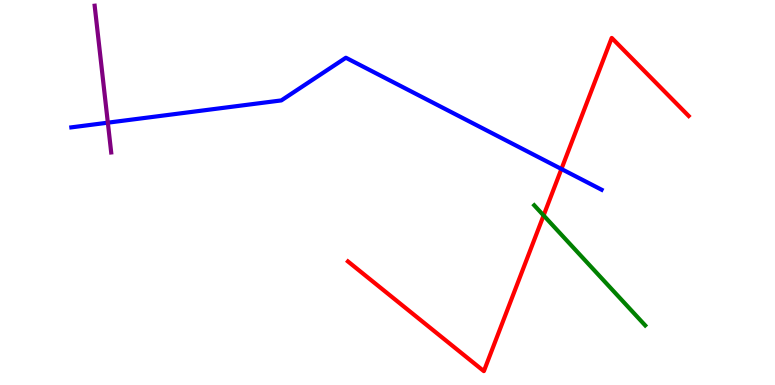[{'lines': ['blue', 'red'], 'intersections': [{'x': 7.24, 'y': 5.61}]}, {'lines': ['green', 'red'], 'intersections': [{'x': 7.01, 'y': 4.4}]}, {'lines': ['purple', 'red'], 'intersections': []}, {'lines': ['blue', 'green'], 'intersections': []}, {'lines': ['blue', 'purple'], 'intersections': [{'x': 1.39, 'y': 6.81}]}, {'lines': ['green', 'purple'], 'intersections': []}]